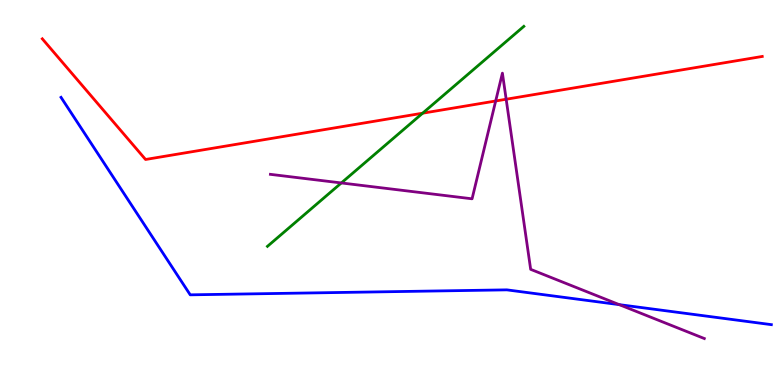[{'lines': ['blue', 'red'], 'intersections': []}, {'lines': ['green', 'red'], 'intersections': [{'x': 5.45, 'y': 7.06}]}, {'lines': ['purple', 'red'], 'intersections': [{'x': 6.4, 'y': 7.38}, {'x': 6.53, 'y': 7.42}]}, {'lines': ['blue', 'green'], 'intersections': []}, {'lines': ['blue', 'purple'], 'intersections': [{'x': 7.99, 'y': 2.09}]}, {'lines': ['green', 'purple'], 'intersections': [{'x': 4.4, 'y': 5.25}]}]